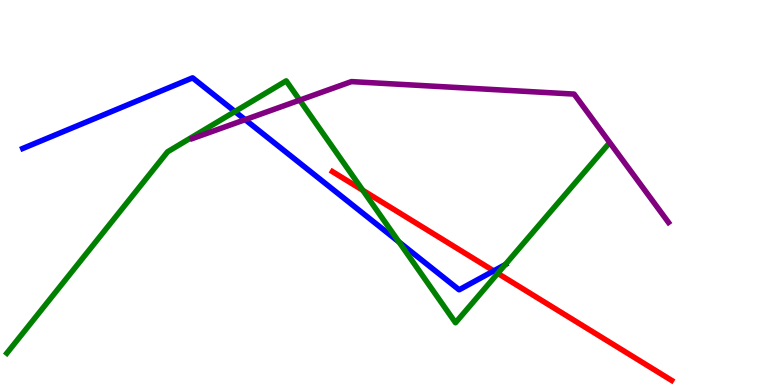[{'lines': ['blue', 'red'], 'intersections': [{'x': 6.37, 'y': 2.96}]}, {'lines': ['green', 'red'], 'intersections': [{'x': 4.68, 'y': 5.06}, {'x': 6.42, 'y': 2.9}]}, {'lines': ['purple', 'red'], 'intersections': []}, {'lines': ['blue', 'green'], 'intersections': [{'x': 3.03, 'y': 7.1}, {'x': 5.15, 'y': 3.71}, {'x': 6.52, 'y': 3.13}]}, {'lines': ['blue', 'purple'], 'intersections': [{'x': 3.16, 'y': 6.89}]}, {'lines': ['green', 'purple'], 'intersections': [{'x': 3.87, 'y': 7.4}]}]